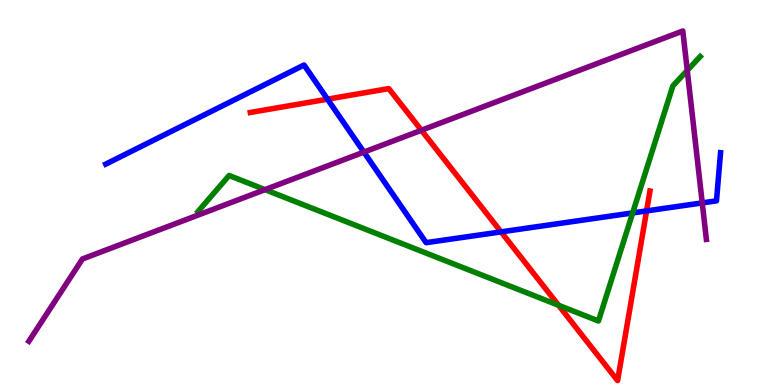[{'lines': ['blue', 'red'], 'intersections': [{'x': 4.23, 'y': 7.42}, {'x': 6.47, 'y': 3.98}, {'x': 8.34, 'y': 4.52}]}, {'lines': ['green', 'red'], 'intersections': [{'x': 7.21, 'y': 2.07}]}, {'lines': ['purple', 'red'], 'intersections': [{'x': 5.44, 'y': 6.62}]}, {'lines': ['blue', 'green'], 'intersections': [{'x': 8.16, 'y': 4.47}]}, {'lines': ['blue', 'purple'], 'intersections': [{'x': 4.7, 'y': 6.05}, {'x': 9.06, 'y': 4.73}]}, {'lines': ['green', 'purple'], 'intersections': [{'x': 3.42, 'y': 5.07}, {'x': 8.87, 'y': 8.17}]}]